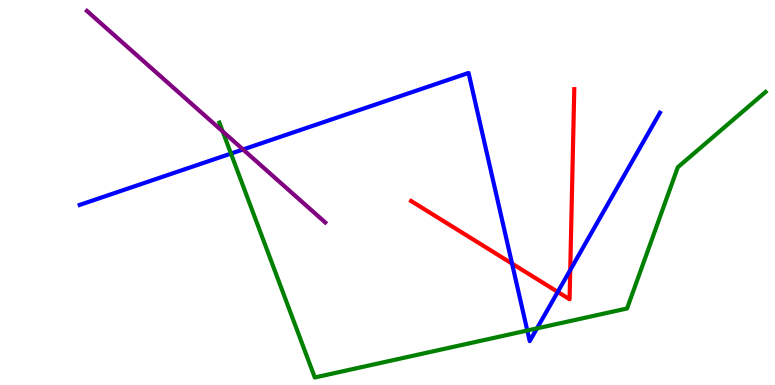[{'lines': ['blue', 'red'], 'intersections': [{'x': 6.61, 'y': 3.15}, {'x': 7.2, 'y': 2.42}, {'x': 7.36, 'y': 2.99}]}, {'lines': ['green', 'red'], 'intersections': []}, {'lines': ['purple', 'red'], 'intersections': []}, {'lines': ['blue', 'green'], 'intersections': [{'x': 2.98, 'y': 6.01}, {'x': 6.8, 'y': 1.42}, {'x': 6.93, 'y': 1.47}]}, {'lines': ['blue', 'purple'], 'intersections': [{'x': 3.14, 'y': 6.12}]}, {'lines': ['green', 'purple'], 'intersections': [{'x': 2.87, 'y': 6.59}]}]